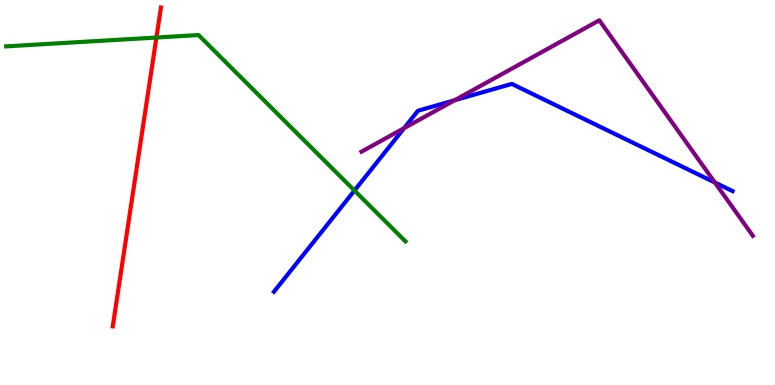[{'lines': ['blue', 'red'], 'intersections': []}, {'lines': ['green', 'red'], 'intersections': [{'x': 2.02, 'y': 9.03}]}, {'lines': ['purple', 'red'], 'intersections': []}, {'lines': ['blue', 'green'], 'intersections': [{'x': 4.57, 'y': 5.05}]}, {'lines': ['blue', 'purple'], 'intersections': [{'x': 5.21, 'y': 6.67}, {'x': 5.87, 'y': 7.4}, {'x': 9.22, 'y': 5.26}]}, {'lines': ['green', 'purple'], 'intersections': []}]